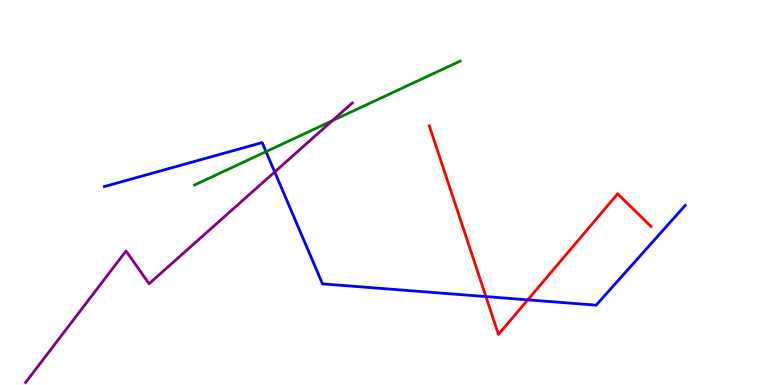[{'lines': ['blue', 'red'], 'intersections': [{'x': 6.27, 'y': 2.3}, {'x': 6.81, 'y': 2.21}]}, {'lines': ['green', 'red'], 'intersections': []}, {'lines': ['purple', 'red'], 'intersections': []}, {'lines': ['blue', 'green'], 'intersections': [{'x': 3.43, 'y': 6.06}]}, {'lines': ['blue', 'purple'], 'intersections': [{'x': 3.54, 'y': 5.53}]}, {'lines': ['green', 'purple'], 'intersections': [{'x': 4.29, 'y': 6.86}]}]